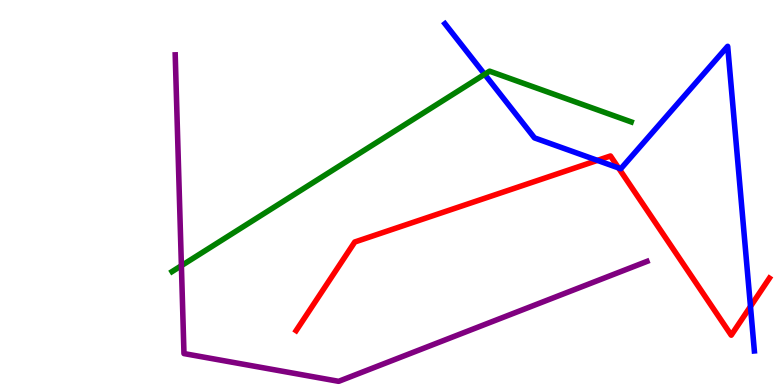[{'lines': ['blue', 'red'], 'intersections': [{'x': 7.71, 'y': 5.83}, {'x': 7.98, 'y': 5.64}, {'x': 9.68, 'y': 2.04}]}, {'lines': ['green', 'red'], 'intersections': []}, {'lines': ['purple', 'red'], 'intersections': []}, {'lines': ['blue', 'green'], 'intersections': [{'x': 6.25, 'y': 8.07}]}, {'lines': ['blue', 'purple'], 'intersections': []}, {'lines': ['green', 'purple'], 'intersections': [{'x': 2.34, 'y': 3.1}]}]